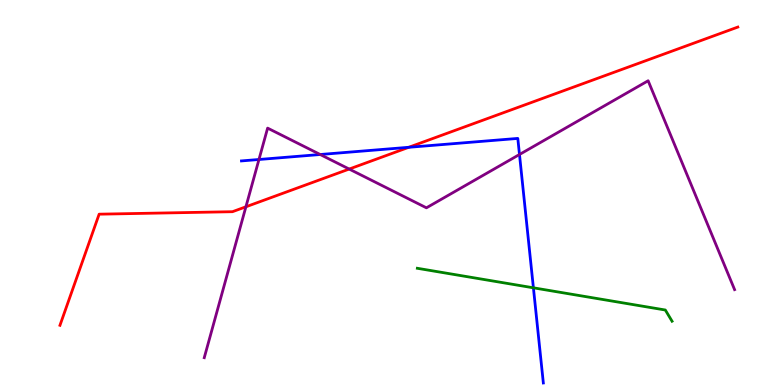[{'lines': ['blue', 'red'], 'intersections': [{'x': 5.27, 'y': 6.17}]}, {'lines': ['green', 'red'], 'intersections': []}, {'lines': ['purple', 'red'], 'intersections': [{'x': 3.17, 'y': 4.63}, {'x': 4.51, 'y': 5.61}]}, {'lines': ['blue', 'green'], 'intersections': [{'x': 6.88, 'y': 2.52}]}, {'lines': ['blue', 'purple'], 'intersections': [{'x': 3.34, 'y': 5.86}, {'x': 4.13, 'y': 5.99}, {'x': 6.7, 'y': 5.99}]}, {'lines': ['green', 'purple'], 'intersections': []}]